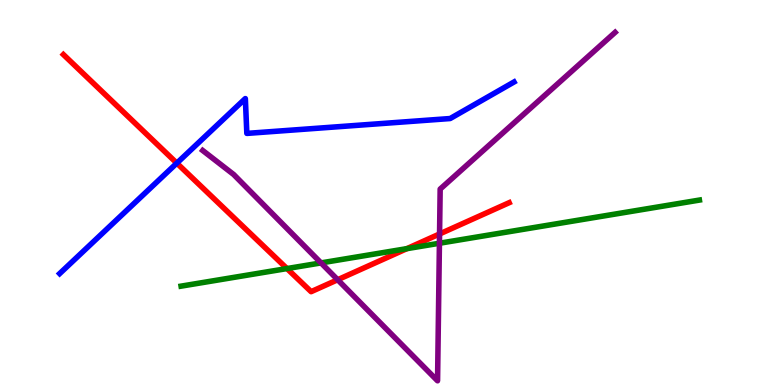[{'lines': ['blue', 'red'], 'intersections': [{'x': 2.28, 'y': 5.76}]}, {'lines': ['green', 'red'], 'intersections': [{'x': 3.7, 'y': 3.02}, {'x': 5.25, 'y': 3.54}]}, {'lines': ['purple', 'red'], 'intersections': [{'x': 4.36, 'y': 2.73}, {'x': 5.67, 'y': 3.92}]}, {'lines': ['blue', 'green'], 'intersections': []}, {'lines': ['blue', 'purple'], 'intersections': []}, {'lines': ['green', 'purple'], 'intersections': [{'x': 4.14, 'y': 3.17}, {'x': 5.67, 'y': 3.68}]}]